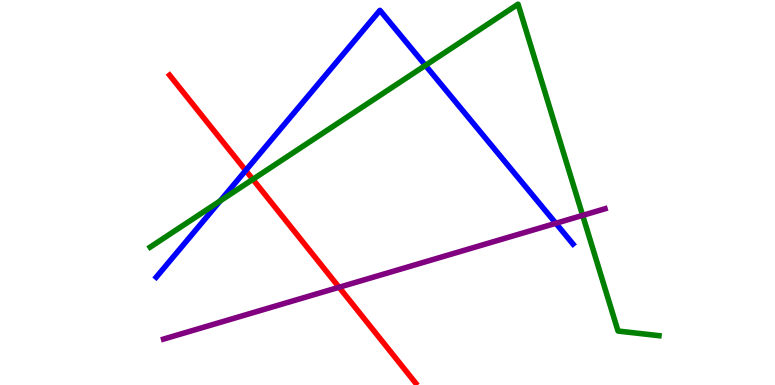[{'lines': ['blue', 'red'], 'intersections': [{'x': 3.17, 'y': 5.57}]}, {'lines': ['green', 'red'], 'intersections': [{'x': 3.26, 'y': 5.34}]}, {'lines': ['purple', 'red'], 'intersections': [{'x': 4.38, 'y': 2.54}]}, {'lines': ['blue', 'green'], 'intersections': [{'x': 2.84, 'y': 4.78}, {'x': 5.49, 'y': 8.3}]}, {'lines': ['blue', 'purple'], 'intersections': [{'x': 7.17, 'y': 4.2}]}, {'lines': ['green', 'purple'], 'intersections': [{'x': 7.52, 'y': 4.41}]}]